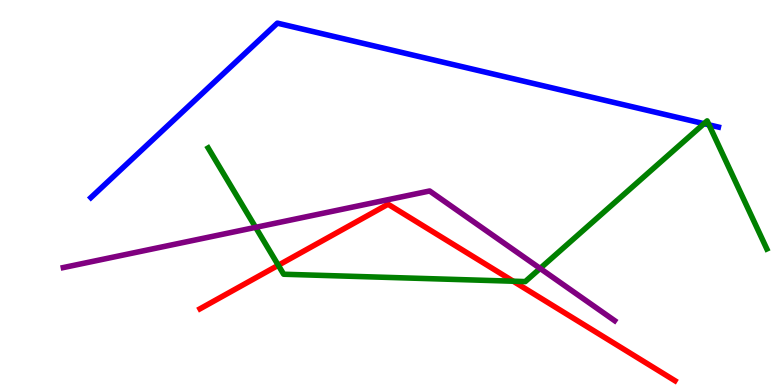[{'lines': ['blue', 'red'], 'intersections': []}, {'lines': ['green', 'red'], 'intersections': [{'x': 3.59, 'y': 3.11}, {'x': 6.62, 'y': 2.7}]}, {'lines': ['purple', 'red'], 'intersections': []}, {'lines': ['blue', 'green'], 'intersections': [{'x': 9.08, 'y': 6.79}, {'x': 9.15, 'y': 6.76}]}, {'lines': ['blue', 'purple'], 'intersections': []}, {'lines': ['green', 'purple'], 'intersections': [{'x': 3.3, 'y': 4.09}, {'x': 6.97, 'y': 3.03}]}]